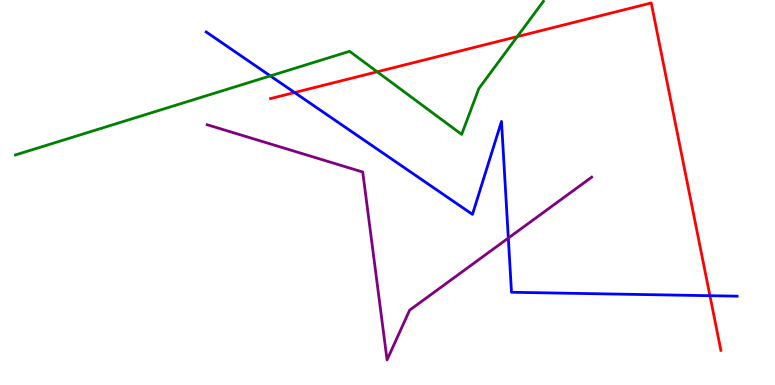[{'lines': ['blue', 'red'], 'intersections': [{'x': 3.8, 'y': 7.6}, {'x': 9.16, 'y': 2.32}]}, {'lines': ['green', 'red'], 'intersections': [{'x': 4.87, 'y': 8.14}, {'x': 6.67, 'y': 9.05}]}, {'lines': ['purple', 'red'], 'intersections': []}, {'lines': ['blue', 'green'], 'intersections': [{'x': 3.49, 'y': 8.03}]}, {'lines': ['blue', 'purple'], 'intersections': [{'x': 6.56, 'y': 3.82}]}, {'lines': ['green', 'purple'], 'intersections': []}]